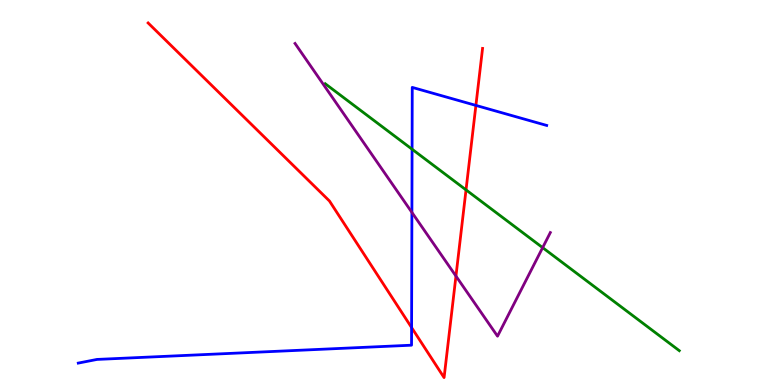[{'lines': ['blue', 'red'], 'intersections': [{'x': 5.31, 'y': 1.49}, {'x': 6.14, 'y': 7.26}]}, {'lines': ['green', 'red'], 'intersections': [{'x': 6.01, 'y': 5.07}]}, {'lines': ['purple', 'red'], 'intersections': [{'x': 5.88, 'y': 2.83}]}, {'lines': ['blue', 'green'], 'intersections': [{'x': 5.32, 'y': 6.12}]}, {'lines': ['blue', 'purple'], 'intersections': [{'x': 5.31, 'y': 4.48}]}, {'lines': ['green', 'purple'], 'intersections': [{'x': 7.0, 'y': 3.57}]}]